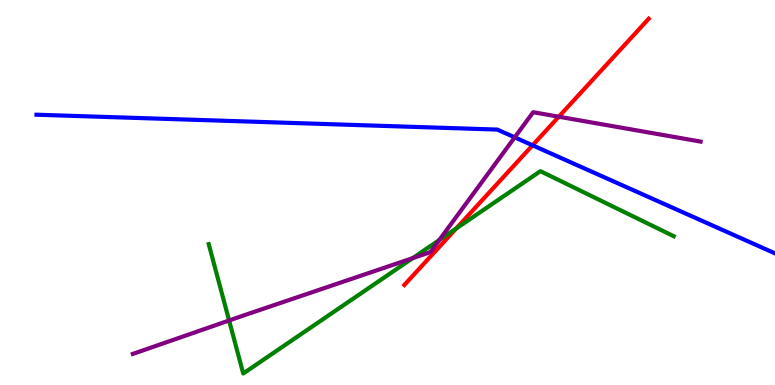[{'lines': ['blue', 'red'], 'intersections': [{'x': 6.87, 'y': 6.23}]}, {'lines': ['green', 'red'], 'intersections': [{'x': 5.89, 'y': 4.06}]}, {'lines': ['purple', 'red'], 'intersections': [{'x': 7.21, 'y': 6.97}]}, {'lines': ['blue', 'green'], 'intersections': []}, {'lines': ['blue', 'purple'], 'intersections': [{'x': 6.64, 'y': 6.43}]}, {'lines': ['green', 'purple'], 'intersections': [{'x': 2.96, 'y': 1.68}, {'x': 5.32, 'y': 3.29}, {'x': 5.67, 'y': 3.77}]}]